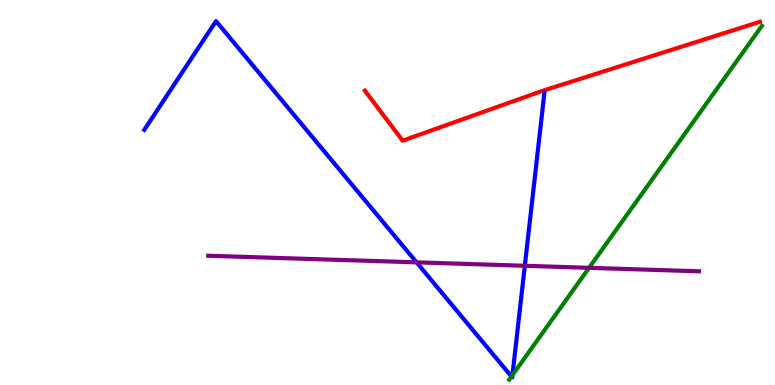[{'lines': ['blue', 'red'], 'intersections': []}, {'lines': ['green', 'red'], 'intersections': []}, {'lines': ['purple', 'red'], 'intersections': []}, {'lines': ['blue', 'green'], 'intersections': [{'x': 6.6, 'y': 0.221}, {'x': 6.61, 'y': 0.258}]}, {'lines': ['blue', 'purple'], 'intersections': [{'x': 5.37, 'y': 3.19}, {'x': 6.77, 'y': 3.1}]}, {'lines': ['green', 'purple'], 'intersections': [{'x': 7.6, 'y': 3.04}]}]